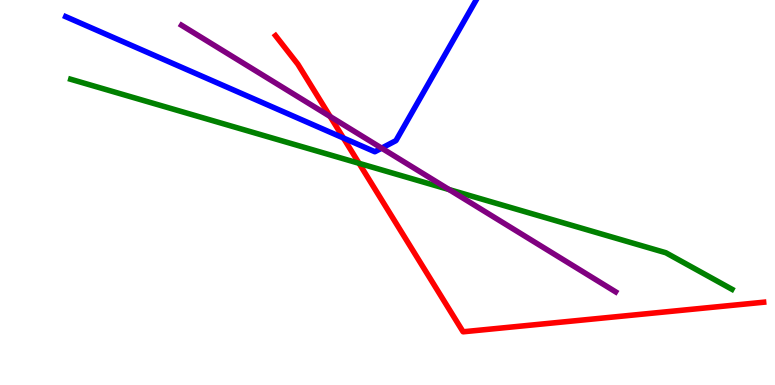[{'lines': ['blue', 'red'], 'intersections': [{'x': 4.43, 'y': 6.42}]}, {'lines': ['green', 'red'], 'intersections': [{'x': 4.63, 'y': 5.76}]}, {'lines': ['purple', 'red'], 'intersections': [{'x': 4.26, 'y': 6.97}]}, {'lines': ['blue', 'green'], 'intersections': []}, {'lines': ['blue', 'purple'], 'intersections': [{'x': 4.92, 'y': 6.15}]}, {'lines': ['green', 'purple'], 'intersections': [{'x': 5.79, 'y': 5.08}]}]